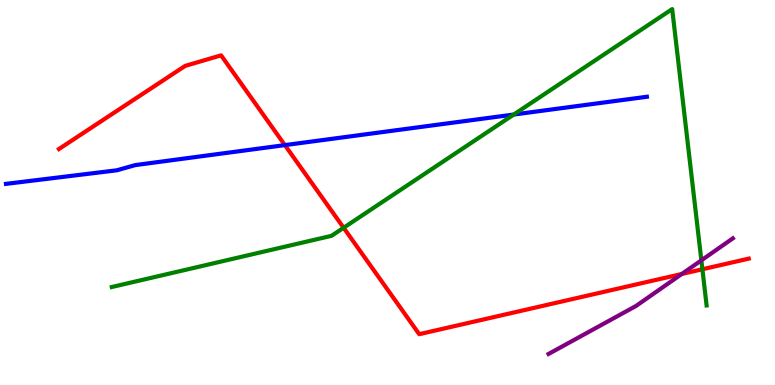[{'lines': ['blue', 'red'], 'intersections': [{'x': 3.68, 'y': 6.23}]}, {'lines': ['green', 'red'], 'intersections': [{'x': 4.43, 'y': 4.08}, {'x': 9.06, 'y': 3.01}]}, {'lines': ['purple', 'red'], 'intersections': [{'x': 8.8, 'y': 2.88}]}, {'lines': ['blue', 'green'], 'intersections': [{'x': 6.63, 'y': 7.02}]}, {'lines': ['blue', 'purple'], 'intersections': []}, {'lines': ['green', 'purple'], 'intersections': [{'x': 9.05, 'y': 3.24}]}]